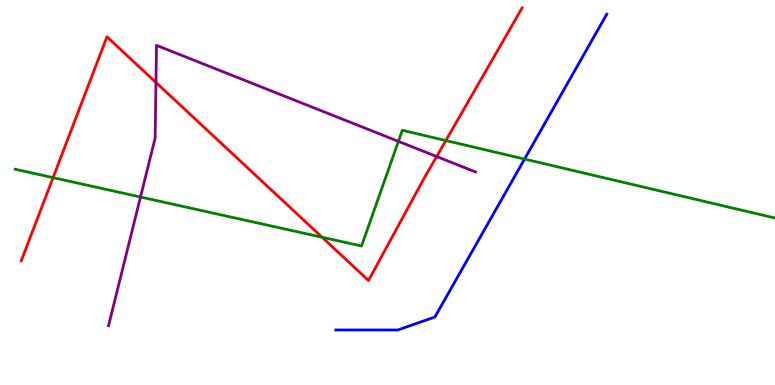[{'lines': ['blue', 'red'], 'intersections': []}, {'lines': ['green', 'red'], 'intersections': [{'x': 0.685, 'y': 5.39}, {'x': 4.16, 'y': 3.84}, {'x': 5.75, 'y': 6.35}]}, {'lines': ['purple', 'red'], 'intersections': [{'x': 2.01, 'y': 7.86}, {'x': 5.63, 'y': 5.93}]}, {'lines': ['blue', 'green'], 'intersections': [{'x': 6.77, 'y': 5.87}]}, {'lines': ['blue', 'purple'], 'intersections': []}, {'lines': ['green', 'purple'], 'intersections': [{'x': 1.81, 'y': 4.88}, {'x': 5.14, 'y': 6.33}]}]